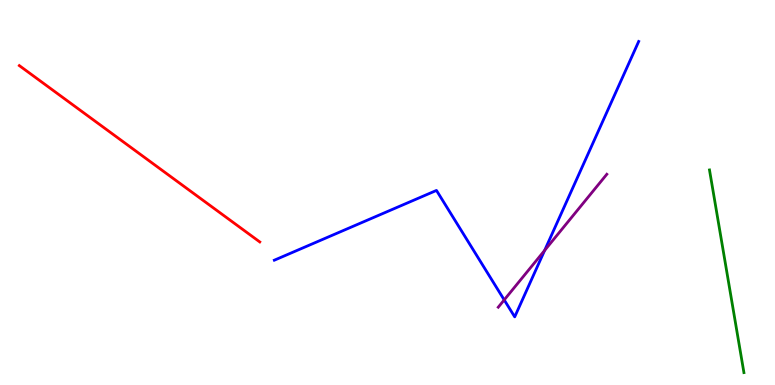[{'lines': ['blue', 'red'], 'intersections': []}, {'lines': ['green', 'red'], 'intersections': []}, {'lines': ['purple', 'red'], 'intersections': []}, {'lines': ['blue', 'green'], 'intersections': []}, {'lines': ['blue', 'purple'], 'intersections': [{'x': 6.51, 'y': 2.21}, {'x': 7.03, 'y': 3.5}]}, {'lines': ['green', 'purple'], 'intersections': []}]